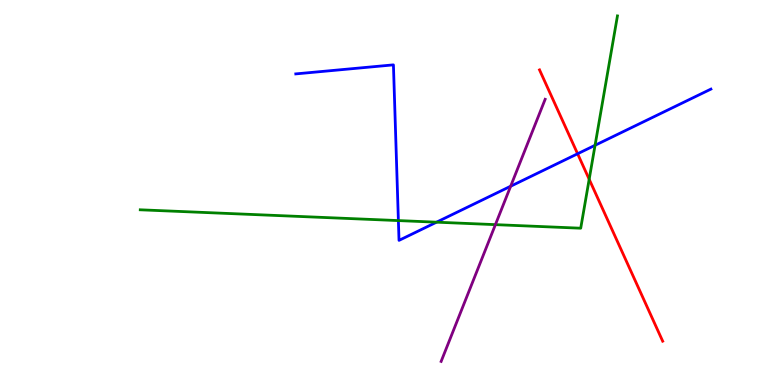[{'lines': ['blue', 'red'], 'intersections': [{'x': 7.45, 'y': 6.01}]}, {'lines': ['green', 'red'], 'intersections': [{'x': 7.6, 'y': 5.34}]}, {'lines': ['purple', 'red'], 'intersections': []}, {'lines': ['blue', 'green'], 'intersections': [{'x': 5.14, 'y': 4.27}, {'x': 5.63, 'y': 4.23}, {'x': 7.68, 'y': 6.23}]}, {'lines': ['blue', 'purple'], 'intersections': [{'x': 6.59, 'y': 5.16}]}, {'lines': ['green', 'purple'], 'intersections': [{'x': 6.39, 'y': 4.17}]}]